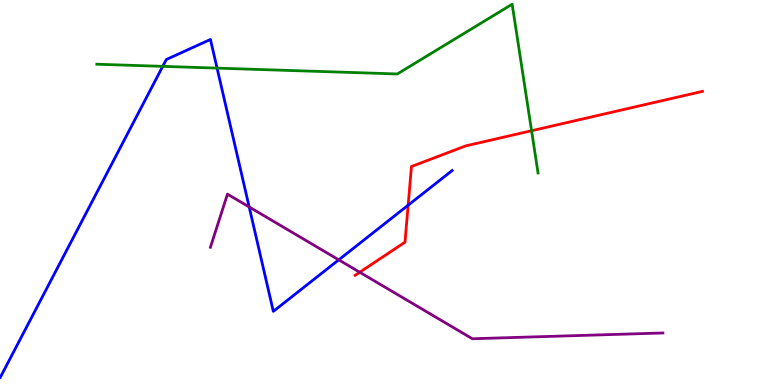[{'lines': ['blue', 'red'], 'intersections': [{'x': 5.27, 'y': 4.67}]}, {'lines': ['green', 'red'], 'intersections': [{'x': 6.86, 'y': 6.6}]}, {'lines': ['purple', 'red'], 'intersections': [{'x': 4.64, 'y': 2.93}]}, {'lines': ['blue', 'green'], 'intersections': [{'x': 2.1, 'y': 8.28}, {'x': 2.8, 'y': 8.23}]}, {'lines': ['blue', 'purple'], 'intersections': [{'x': 3.22, 'y': 4.62}, {'x': 4.37, 'y': 3.25}]}, {'lines': ['green', 'purple'], 'intersections': []}]